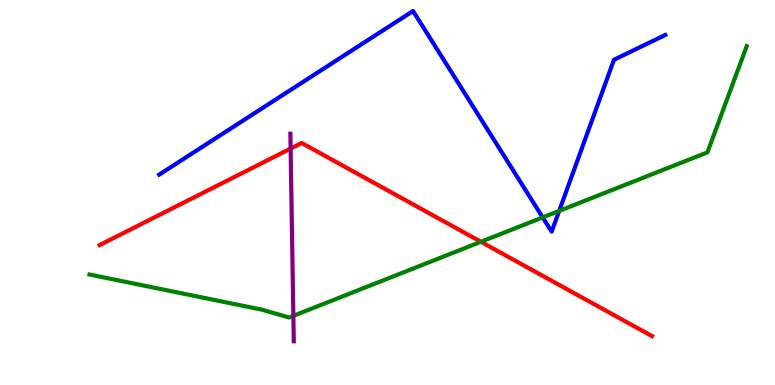[{'lines': ['blue', 'red'], 'intersections': []}, {'lines': ['green', 'red'], 'intersections': [{'x': 6.21, 'y': 3.72}]}, {'lines': ['purple', 'red'], 'intersections': [{'x': 3.75, 'y': 6.14}]}, {'lines': ['blue', 'green'], 'intersections': [{'x': 7.0, 'y': 4.35}, {'x': 7.22, 'y': 4.52}]}, {'lines': ['blue', 'purple'], 'intersections': []}, {'lines': ['green', 'purple'], 'intersections': [{'x': 3.79, 'y': 1.8}]}]